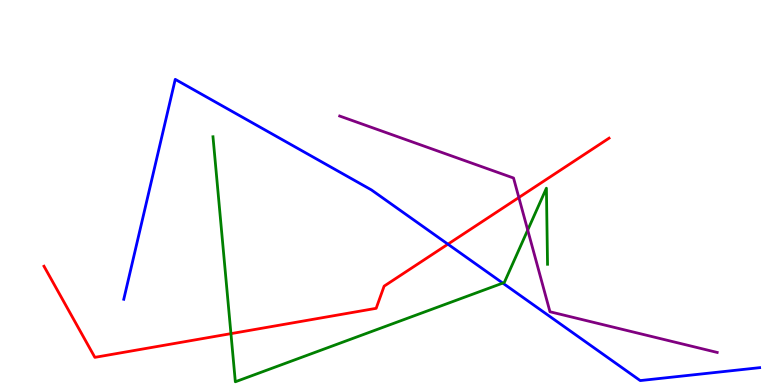[{'lines': ['blue', 'red'], 'intersections': [{'x': 5.78, 'y': 3.66}]}, {'lines': ['green', 'red'], 'intersections': [{'x': 2.98, 'y': 1.33}]}, {'lines': ['purple', 'red'], 'intersections': [{'x': 6.69, 'y': 4.87}]}, {'lines': ['blue', 'green'], 'intersections': [{'x': 6.49, 'y': 2.65}]}, {'lines': ['blue', 'purple'], 'intersections': []}, {'lines': ['green', 'purple'], 'intersections': [{'x': 6.81, 'y': 4.02}]}]